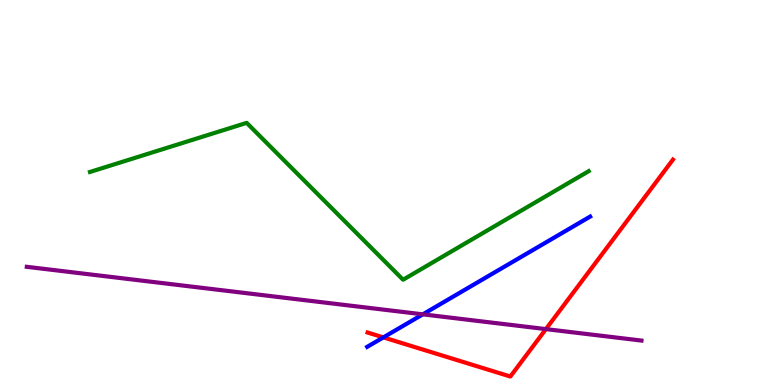[{'lines': ['blue', 'red'], 'intersections': [{'x': 4.95, 'y': 1.24}]}, {'lines': ['green', 'red'], 'intersections': []}, {'lines': ['purple', 'red'], 'intersections': [{'x': 7.04, 'y': 1.45}]}, {'lines': ['blue', 'green'], 'intersections': []}, {'lines': ['blue', 'purple'], 'intersections': [{'x': 5.46, 'y': 1.84}]}, {'lines': ['green', 'purple'], 'intersections': []}]